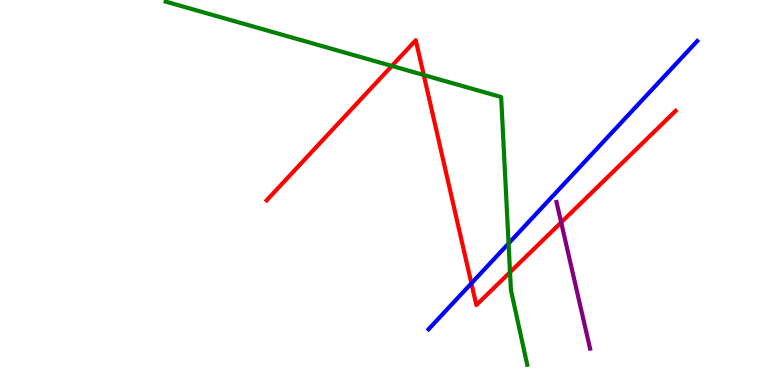[{'lines': ['blue', 'red'], 'intersections': [{'x': 6.08, 'y': 2.64}]}, {'lines': ['green', 'red'], 'intersections': [{'x': 5.06, 'y': 8.29}, {'x': 5.47, 'y': 8.05}, {'x': 6.58, 'y': 2.93}]}, {'lines': ['purple', 'red'], 'intersections': [{'x': 7.24, 'y': 4.22}]}, {'lines': ['blue', 'green'], 'intersections': [{'x': 6.56, 'y': 3.68}]}, {'lines': ['blue', 'purple'], 'intersections': []}, {'lines': ['green', 'purple'], 'intersections': []}]